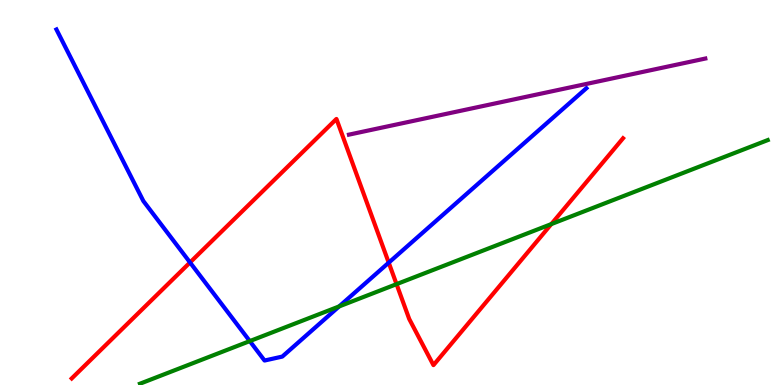[{'lines': ['blue', 'red'], 'intersections': [{'x': 2.45, 'y': 3.18}, {'x': 5.02, 'y': 3.18}]}, {'lines': ['green', 'red'], 'intersections': [{'x': 5.12, 'y': 2.62}, {'x': 7.11, 'y': 4.18}]}, {'lines': ['purple', 'red'], 'intersections': []}, {'lines': ['blue', 'green'], 'intersections': [{'x': 3.22, 'y': 1.14}, {'x': 4.38, 'y': 2.04}]}, {'lines': ['blue', 'purple'], 'intersections': []}, {'lines': ['green', 'purple'], 'intersections': []}]